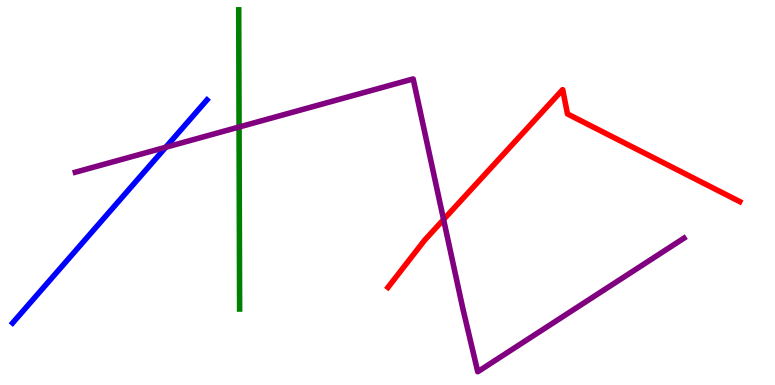[{'lines': ['blue', 'red'], 'intersections': []}, {'lines': ['green', 'red'], 'intersections': []}, {'lines': ['purple', 'red'], 'intersections': [{'x': 5.72, 'y': 4.3}]}, {'lines': ['blue', 'green'], 'intersections': []}, {'lines': ['blue', 'purple'], 'intersections': [{'x': 2.14, 'y': 6.17}]}, {'lines': ['green', 'purple'], 'intersections': [{'x': 3.08, 'y': 6.7}]}]